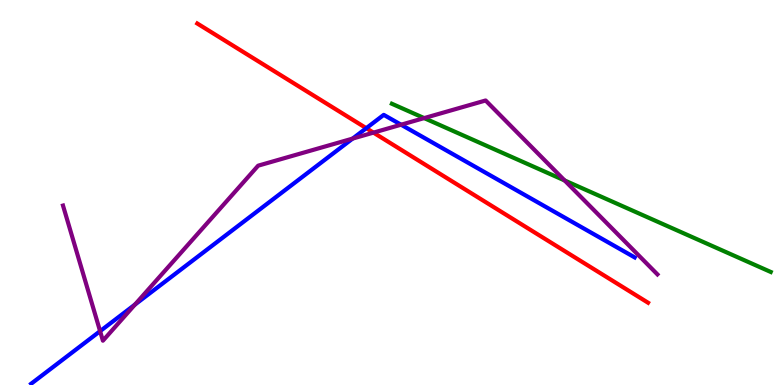[{'lines': ['blue', 'red'], 'intersections': [{'x': 4.73, 'y': 6.67}]}, {'lines': ['green', 'red'], 'intersections': []}, {'lines': ['purple', 'red'], 'intersections': [{'x': 4.82, 'y': 6.56}]}, {'lines': ['blue', 'green'], 'intersections': []}, {'lines': ['blue', 'purple'], 'intersections': [{'x': 1.29, 'y': 1.4}, {'x': 1.74, 'y': 2.09}, {'x': 4.55, 'y': 6.4}, {'x': 5.18, 'y': 6.76}]}, {'lines': ['green', 'purple'], 'intersections': [{'x': 5.47, 'y': 6.93}, {'x': 7.29, 'y': 5.31}]}]